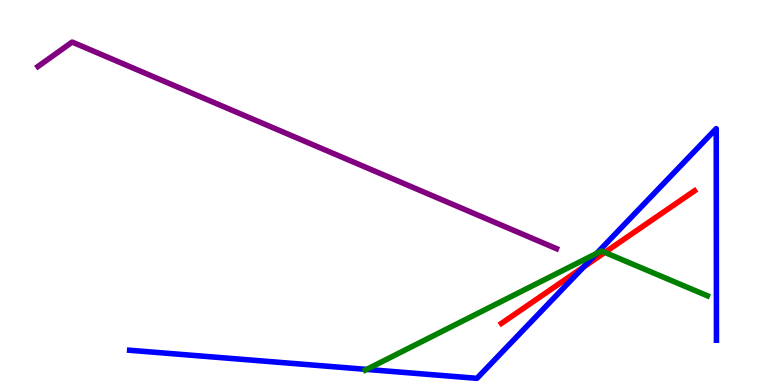[{'lines': ['blue', 'red'], 'intersections': [{'x': 7.53, 'y': 3.07}]}, {'lines': ['green', 'red'], 'intersections': [{'x': 7.8, 'y': 3.44}]}, {'lines': ['purple', 'red'], 'intersections': []}, {'lines': ['blue', 'green'], 'intersections': [{'x': 4.73, 'y': 0.405}, {'x': 7.7, 'y': 3.42}]}, {'lines': ['blue', 'purple'], 'intersections': []}, {'lines': ['green', 'purple'], 'intersections': []}]